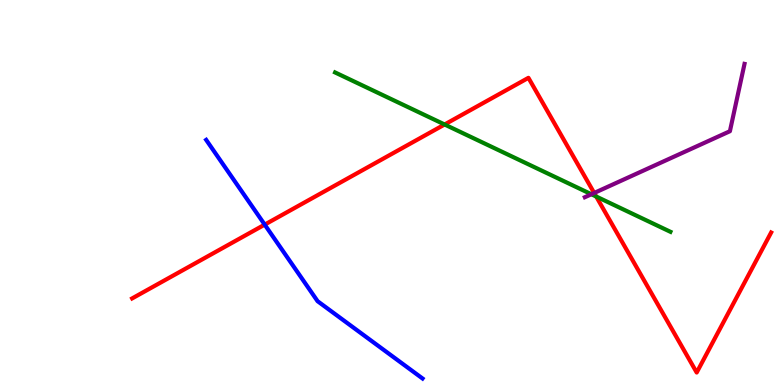[{'lines': ['blue', 'red'], 'intersections': [{'x': 3.42, 'y': 4.17}]}, {'lines': ['green', 'red'], 'intersections': [{'x': 5.74, 'y': 6.77}, {'x': 7.69, 'y': 4.9}]}, {'lines': ['purple', 'red'], 'intersections': [{'x': 7.67, 'y': 4.99}]}, {'lines': ['blue', 'green'], 'intersections': []}, {'lines': ['blue', 'purple'], 'intersections': []}, {'lines': ['green', 'purple'], 'intersections': [{'x': 7.63, 'y': 4.95}]}]